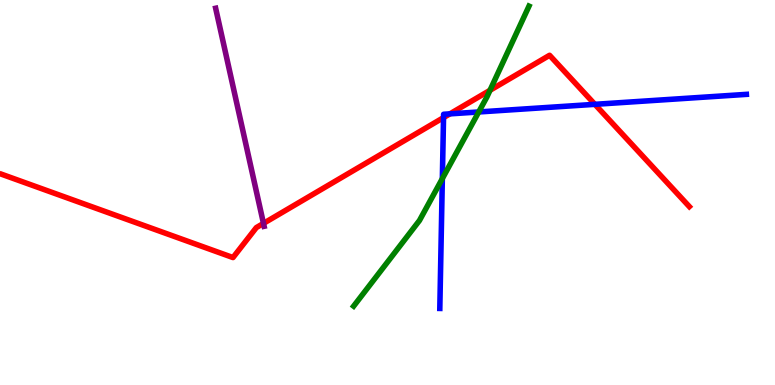[{'lines': ['blue', 'red'], 'intersections': [{'x': 5.72, 'y': 6.95}, {'x': 5.81, 'y': 7.04}, {'x': 7.68, 'y': 7.29}]}, {'lines': ['green', 'red'], 'intersections': [{'x': 6.32, 'y': 7.65}]}, {'lines': ['purple', 'red'], 'intersections': [{'x': 3.4, 'y': 4.2}]}, {'lines': ['blue', 'green'], 'intersections': [{'x': 5.71, 'y': 5.36}, {'x': 6.18, 'y': 7.09}]}, {'lines': ['blue', 'purple'], 'intersections': []}, {'lines': ['green', 'purple'], 'intersections': []}]